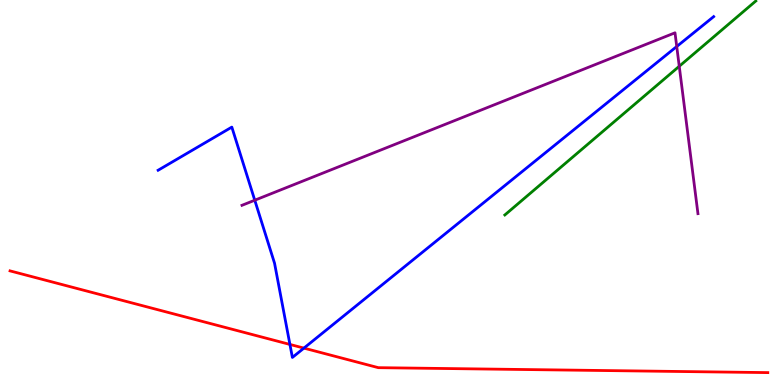[{'lines': ['blue', 'red'], 'intersections': [{'x': 3.74, 'y': 1.05}, {'x': 3.92, 'y': 0.958}]}, {'lines': ['green', 'red'], 'intersections': []}, {'lines': ['purple', 'red'], 'intersections': []}, {'lines': ['blue', 'green'], 'intersections': []}, {'lines': ['blue', 'purple'], 'intersections': [{'x': 3.29, 'y': 4.8}, {'x': 8.73, 'y': 8.79}]}, {'lines': ['green', 'purple'], 'intersections': [{'x': 8.76, 'y': 8.28}]}]